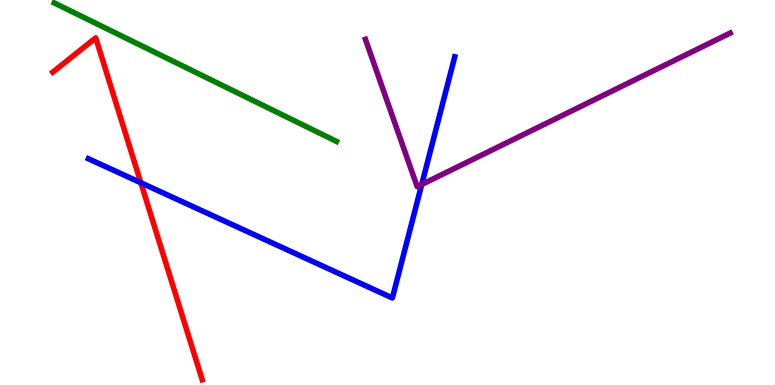[{'lines': ['blue', 'red'], 'intersections': [{'x': 1.82, 'y': 5.25}]}, {'lines': ['green', 'red'], 'intersections': []}, {'lines': ['purple', 'red'], 'intersections': []}, {'lines': ['blue', 'green'], 'intersections': []}, {'lines': ['blue', 'purple'], 'intersections': [{'x': 5.44, 'y': 5.21}]}, {'lines': ['green', 'purple'], 'intersections': []}]